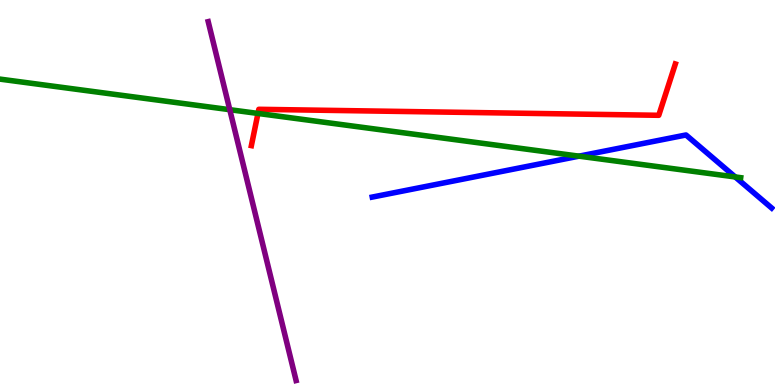[{'lines': ['blue', 'red'], 'intersections': []}, {'lines': ['green', 'red'], 'intersections': [{'x': 3.33, 'y': 7.05}]}, {'lines': ['purple', 'red'], 'intersections': []}, {'lines': ['blue', 'green'], 'intersections': [{'x': 7.47, 'y': 5.94}, {'x': 9.49, 'y': 5.4}]}, {'lines': ['blue', 'purple'], 'intersections': []}, {'lines': ['green', 'purple'], 'intersections': [{'x': 2.96, 'y': 7.15}]}]